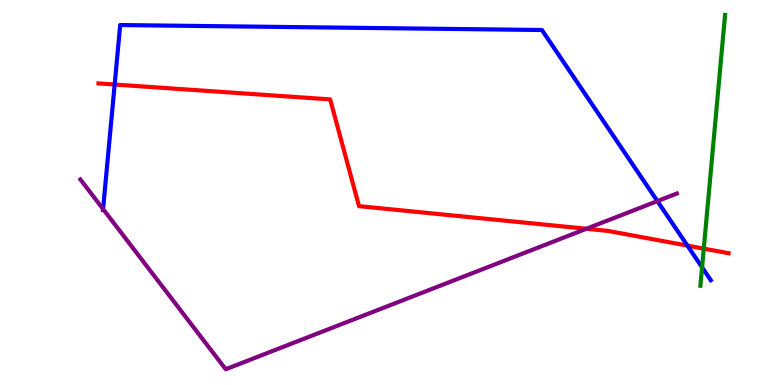[{'lines': ['blue', 'red'], 'intersections': [{'x': 1.48, 'y': 7.8}, {'x': 8.87, 'y': 3.62}]}, {'lines': ['green', 'red'], 'intersections': [{'x': 9.08, 'y': 3.54}]}, {'lines': ['purple', 'red'], 'intersections': [{'x': 7.57, 'y': 4.06}]}, {'lines': ['blue', 'green'], 'intersections': [{'x': 9.06, 'y': 3.06}]}, {'lines': ['blue', 'purple'], 'intersections': [{'x': 1.33, 'y': 4.57}, {'x': 8.48, 'y': 4.78}]}, {'lines': ['green', 'purple'], 'intersections': []}]